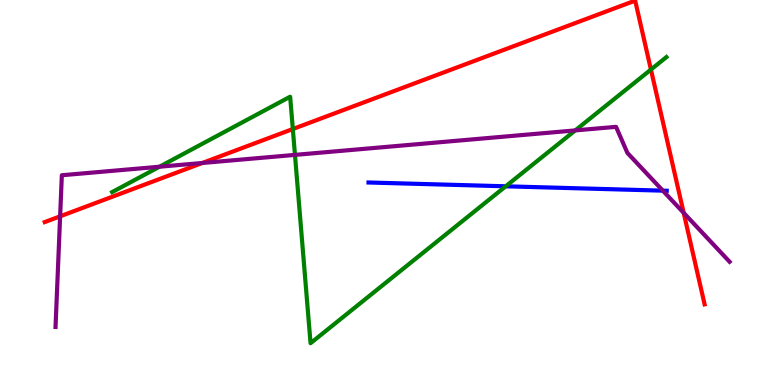[{'lines': ['blue', 'red'], 'intersections': []}, {'lines': ['green', 'red'], 'intersections': [{'x': 3.78, 'y': 6.65}, {'x': 8.4, 'y': 8.19}]}, {'lines': ['purple', 'red'], 'intersections': [{'x': 0.776, 'y': 4.38}, {'x': 2.61, 'y': 5.77}, {'x': 8.82, 'y': 4.47}]}, {'lines': ['blue', 'green'], 'intersections': [{'x': 6.53, 'y': 5.16}]}, {'lines': ['blue', 'purple'], 'intersections': [{'x': 8.55, 'y': 5.05}]}, {'lines': ['green', 'purple'], 'intersections': [{'x': 2.06, 'y': 5.67}, {'x': 3.81, 'y': 5.98}, {'x': 7.42, 'y': 6.61}]}]